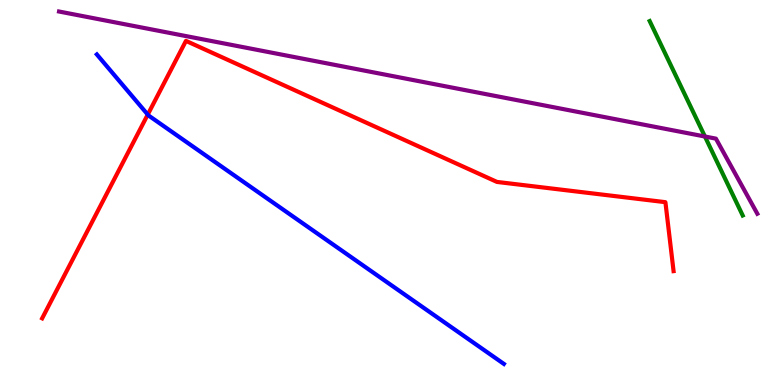[{'lines': ['blue', 'red'], 'intersections': [{'x': 1.91, 'y': 7.02}]}, {'lines': ['green', 'red'], 'intersections': []}, {'lines': ['purple', 'red'], 'intersections': []}, {'lines': ['blue', 'green'], 'intersections': []}, {'lines': ['blue', 'purple'], 'intersections': []}, {'lines': ['green', 'purple'], 'intersections': [{'x': 9.1, 'y': 6.45}]}]